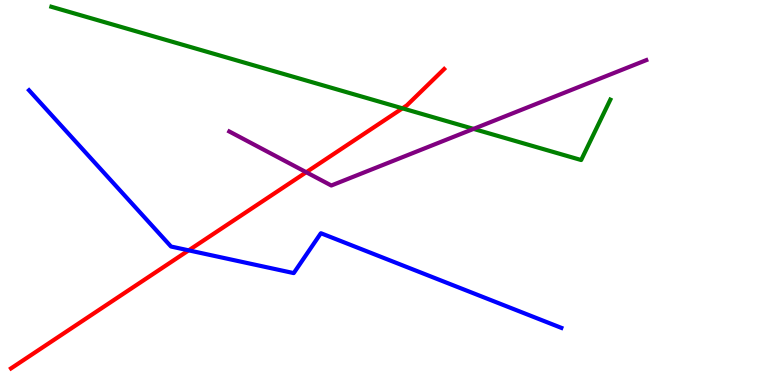[{'lines': ['blue', 'red'], 'intersections': [{'x': 2.43, 'y': 3.5}]}, {'lines': ['green', 'red'], 'intersections': [{'x': 5.19, 'y': 7.19}]}, {'lines': ['purple', 'red'], 'intersections': [{'x': 3.95, 'y': 5.53}]}, {'lines': ['blue', 'green'], 'intersections': []}, {'lines': ['blue', 'purple'], 'intersections': []}, {'lines': ['green', 'purple'], 'intersections': [{'x': 6.11, 'y': 6.65}]}]